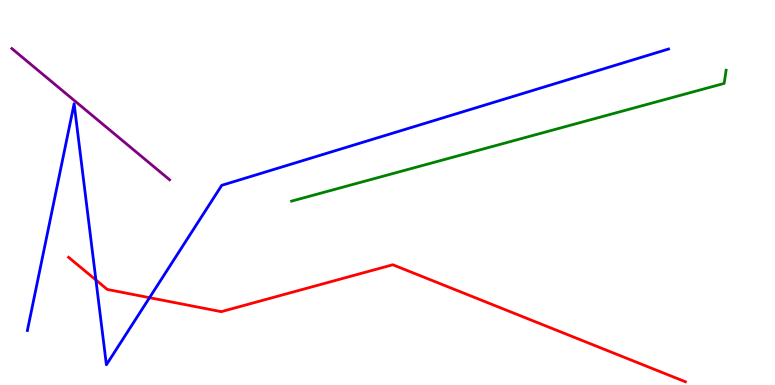[{'lines': ['blue', 'red'], 'intersections': [{'x': 1.24, 'y': 2.73}, {'x': 1.93, 'y': 2.27}]}, {'lines': ['green', 'red'], 'intersections': []}, {'lines': ['purple', 'red'], 'intersections': []}, {'lines': ['blue', 'green'], 'intersections': []}, {'lines': ['blue', 'purple'], 'intersections': []}, {'lines': ['green', 'purple'], 'intersections': []}]